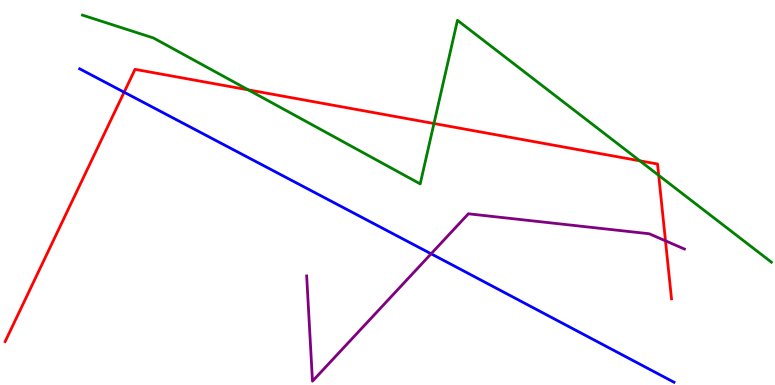[{'lines': ['blue', 'red'], 'intersections': [{'x': 1.6, 'y': 7.6}]}, {'lines': ['green', 'red'], 'intersections': [{'x': 3.2, 'y': 7.67}, {'x': 5.6, 'y': 6.79}, {'x': 8.26, 'y': 5.82}, {'x': 8.5, 'y': 5.45}]}, {'lines': ['purple', 'red'], 'intersections': [{'x': 8.59, 'y': 3.74}]}, {'lines': ['blue', 'green'], 'intersections': []}, {'lines': ['blue', 'purple'], 'intersections': [{'x': 5.56, 'y': 3.41}]}, {'lines': ['green', 'purple'], 'intersections': []}]